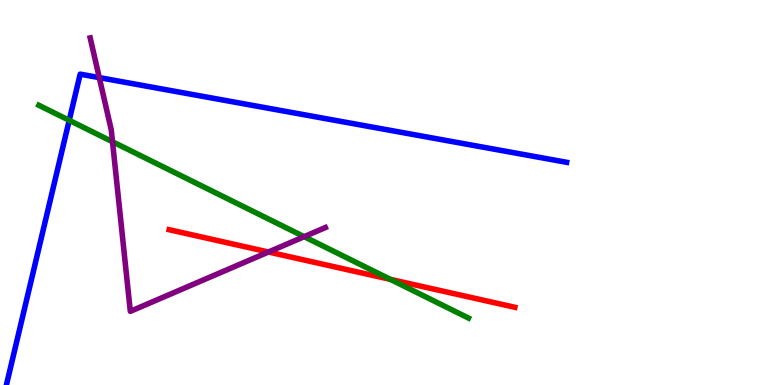[{'lines': ['blue', 'red'], 'intersections': []}, {'lines': ['green', 'red'], 'intersections': [{'x': 5.04, 'y': 2.74}]}, {'lines': ['purple', 'red'], 'intersections': [{'x': 3.46, 'y': 3.45}]}, {'lines': ['blue', 'green'], 'intersections': [{'x': 0.893, 'y': 6.87}]}, {'lines': ['blue', 'purple'], 'intersections': [{'x': 1.28, 'y': 7.98}]}, {'lines': ['green', 'purple'], 'intersections': [{'x': 1.45, 'y': 6.32}, {'x': 3.92, 'y': 3.85}]}]